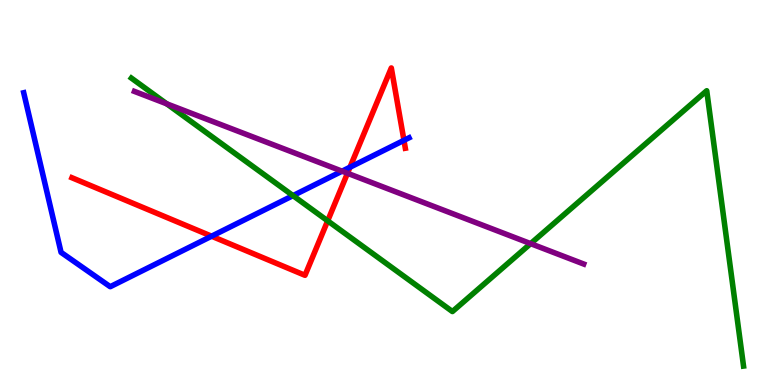[{'lines': ['blue', 'red'], 'intersections': [{'x': 2.73, 'y': 3.87}, {'x': 4.52, 'y': 5.66}, {'x': 5.21, 'y': 6.35}]}, {'lines': ['green', 'red'], 'intersections': [{'x': 4.23, 'y': 4.26}]}, {'lines': ['purple', 'red'], 'intersections': [{'x': 4.48, 'y': 5.5}]}, {'lines': ['blue', 'green'], 'intersections': [{'x': 3.78, 'y': 4.92}]}, {'lines': ['blue', 'purple'], 'intersections': [{'x': 4.41, 'y': 5.55}]}, {'lines': ['green', 'purple'], 'intersections': [{'x': 2.15, 'y': 7.3}, {'x': 6.85, 'y': 3.67}]}]